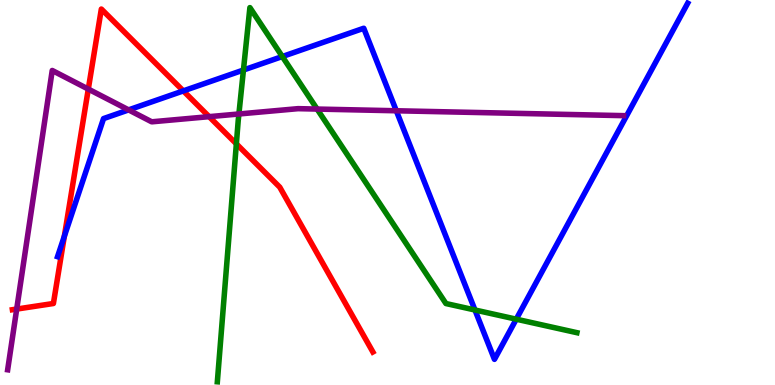[{'lines': ['blue', 'red'], 'intersections': [{'x': 0.83, 'y': 3.86}, {'x': 2.37, 'y': 7.64}]}, {'lines': ['green', 'red'], 'intersections': [{'x': 3.05, 'y': 6.26}]}, {'lines': ['purple', 'red'], 'intersections': [{'x': 0.216, 'y': 1.97}, {'x': 1.14, 'y': 7.69}, {'x': 2.7, 'y': 6.97}]}, {'lines': ['blue', 'green'], 'intersections': [{'x': 3.14, 'y': 8.18}, {'x': 3.64, 'y': 8.53}, {'x': 6.13, 'y': 1.95}, {'x': 6.66, 'y': 1.71}]}, {'lines': ['blue', 'purple'], 'intersections': [{'x': 1.66, 'y': 7.15}, {'x': 5.11, 'y': 7.12}]}, {'lines': ['green', 'purple'], 'intersections': [{'x': 3.08, 'y': 7.04}, {'x': 4.09, 'y': 7.17}]}]